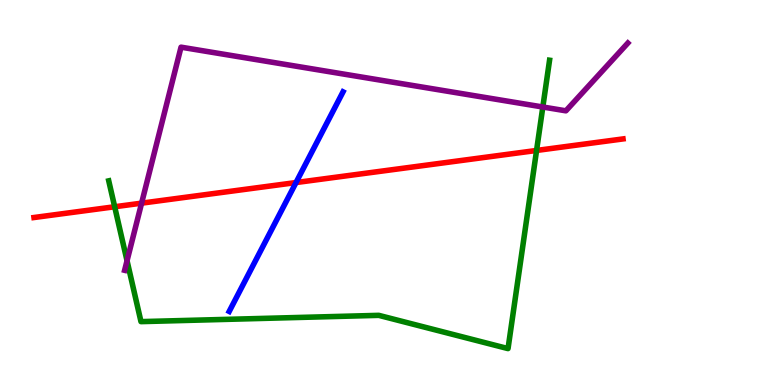[{'lines': ['blue', 'red'], 'intersections': [{'x': 3.82, 'y': 5.26}]}, {'lines': ['green', 'red'], 'intersections': [{'x': 1.48, 'y': 4.63}, {'x': 6.92, 'y': 6.09}]}, {'lines': ['purple', 'red'], 'intersections': [{'x': 1.83, 'y': 4.72}]}, {'lines': ['blue', 'green'], 'intersections': []}, {'lines': ['blue', 'purple'], 'intersections': []}, {'lines': ['green', 'purple'], 'intersections': [{'x': 1.64, 'y': 3.23}, {'x': 7.0, 'y': 7.22}]}]